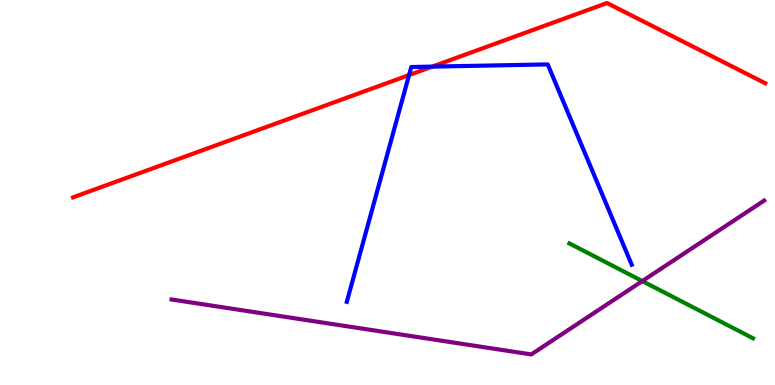[{'lines': ['blue', 'red'], 'intersections': [{'x': 5.28, 'y': 8.05}, {'x': 5.58, 'y': 8.27}]}, {'lines': ['green', 'red'], 'intersections': []}, {'lines': ['purple', 'red'], 'intersections': []}, {'lines': ['blue', 'green'], 'intersections': []}, {'lines': ['blue', 'purple'], 'intersections': []}, {'lines': ['green', 'purple'], 'intersections': [{'x': 8.29, 'y': 2.7}]}]